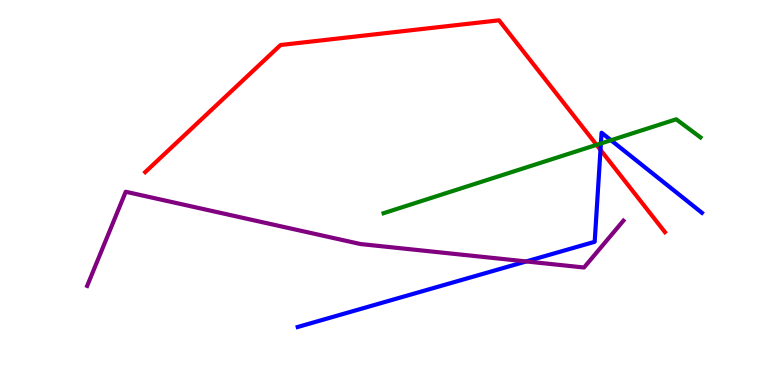[{'lines': ['blue', 'red'], 'intersections': [{'x': 7.75, 'y': 6.11}]}, {'lines': ['green', 'red'], 'intersections': [{'x': 7.7, 'y': 6.24}]}, {'lines': ['purple', 'red'], 'intersections': []}, {'lines': ['blue', 'green'], 'intersections': [{'x': 7.75, 'y': 6.27}, {'x': 7.88, 'y': 6.36}]}, {'lines': ['blue', 'purple'], 'intersections': [{'x': 6.79, 'y': 3.21}]}, {'lines': ['green', 'purple'], 'intersections': []}]